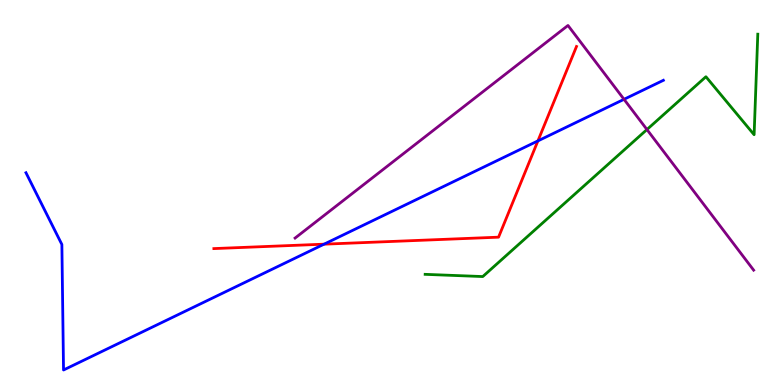[{'lines': ['blue', 'red'], 'intersections': [{'x': 4.18, 'y': 3.66}, {'x': 6.94, 'y': 6.34}]}, {'lines': ['green', 'red'], 'intersections': []}, {'lines': ['purple', 'red'], 'intersections': []}, {'lines': ['blue', 'green'], 'intersections': []}, {'lines': ['blue', 'purple'], 'intersections': [{'x': 8.05, 'y': 7.42}]}, {'lines': ['green', 'purple'], 'intersections': [{'x': 8.35, 'y': 6.64}]}]